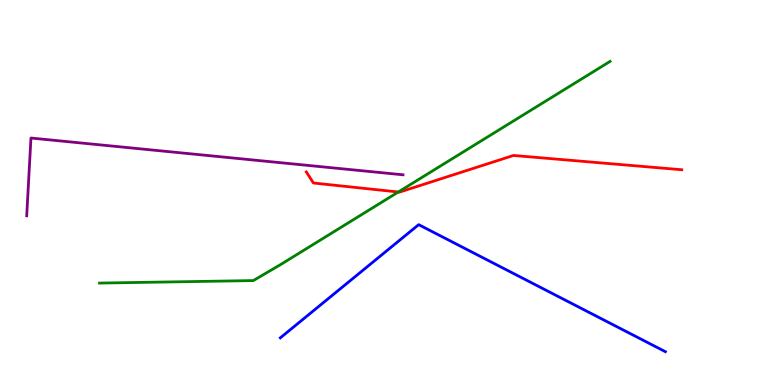[{'lines': ['blue', 'red'], 'intersections': []}, {'lines': ['green', 'red'], 'intersections': [{'x': 5.14, 'y': 5.01}]}, {'lines': ['purple', 'red'], 'intersections': []}, {'lines': ['blue', 'green'], 'intersections': []}, {'lines': ['blue', 'purple'], 'intersections': []}, {'lines': ['green', 'purple'], 'intersections': []}]